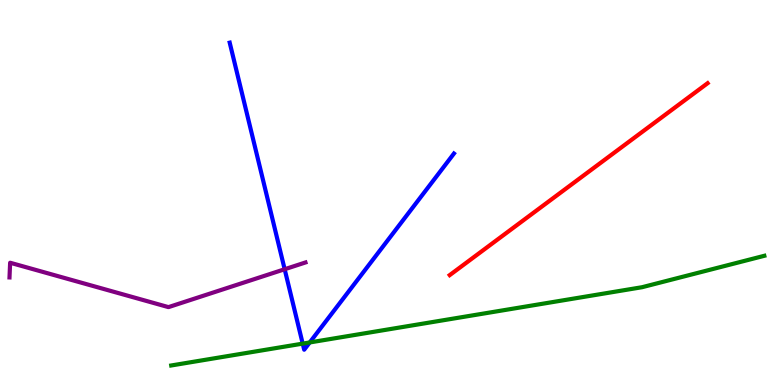[{'lines': ['blue', 'red'], 'intersections': []}, {'lines': ['green', 'red'], 'intersections': []}, {'lines': ['purple', 'red'], 'intersections': []}, {'lines': ['blue', 'green'], 'intersections': [{'x': 3.91, 'y': 1.07}, {'x': 4.0, 'y': 1.11}]}, {'lines': ['blue', 'purple'], 'intersections': [{'x': 3.67, 'y': 3.01}]}, {'lines': ['green', 'purple'], 'intersections': []}]